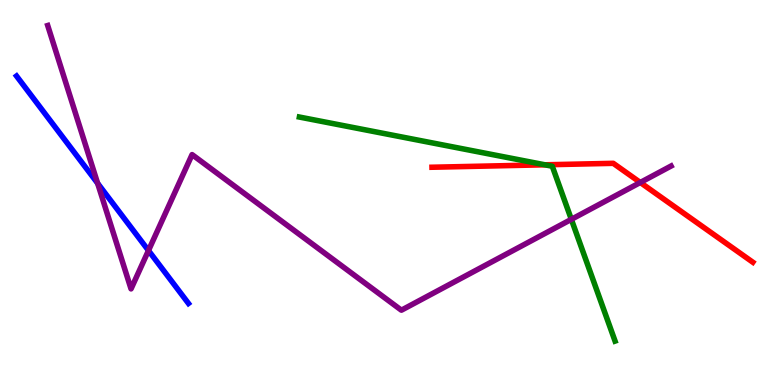[{'lines': ['blue', 'red'], 'intersections': []}, {'lines': ['green', 'red'], 'intersections': [{'x': 7.03, 'y': 5.72}]}, {'lines': ['purple', 'red'], 'intersections': [{'x': 8.26, 'y': 5.26}]}, {'lines': ['blue', 'green'], 'intersections': []}, {'lines': ['blue', 'purple'], 'intersections': [{'x': 1.26, 'y': 5.24}, {'x': 1.92, 'y': 3.49}]}, {'lines': ['green', 'purple'], 'intersections': [{'x': 7.37, 'y': 4.3}]}]